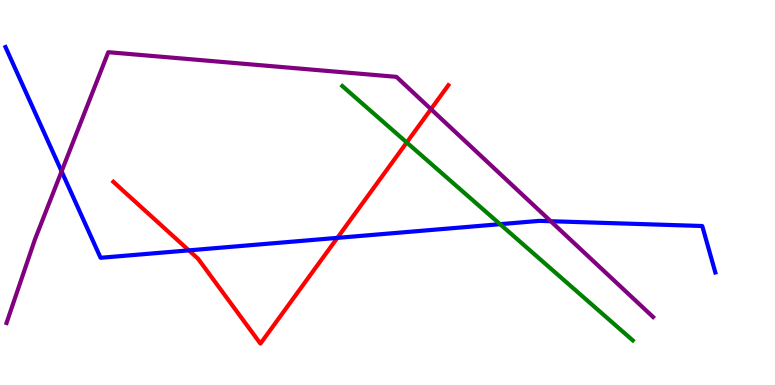[{'lines': ['blue', 'red'], 'intersections': [{'x': 2.44, 'y': 3.5}, {'x': 4.35, 'y': 3.82}]}, {'lines': ['green', 'red'], 'intersections': [{'x': 5.25, 'y': 6.3}]}, {'lines': ['purple', 'red'], 'intersections': [{'x': 5.56, 'y': 7.16}]}, {'lines': ['blue', 'green'], 'intersections': [{'x': 6.45, 'y': 4.18}]}, {'lines': ['blue', 'purple'], 'intersections': [{'x': 0.795, 'y': 5.55}, {'x': 7.11, 'y': 4.25}]}, {'lines': ['green', 'purple'], 'intersections': []}]